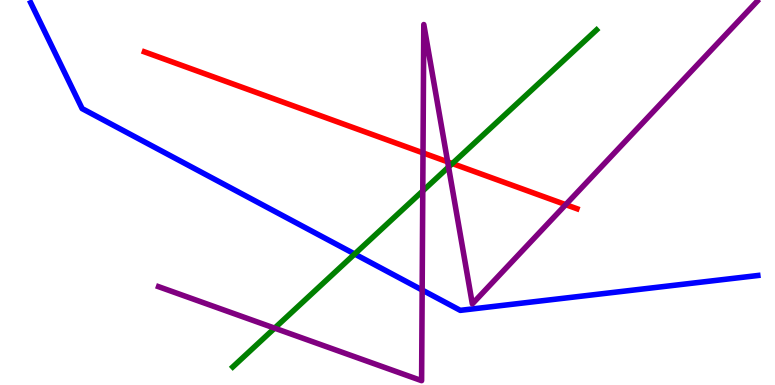[{'lines': ['blue', 'red'], 'intersections': []}, {'lines': ['green', 'red'], 'intersections': [{'x': 5.84, 'y': 5.75}]}, {'lines': ['purple', 'red'], 'intersections': [{'x': 5.46, 'y': 6.03}, {'x': 5.78, 'y': 5.8}, {'x': 7.3, 'y': 4.68}]}, {'lines': ['blue', 'green'], 'intersections': [{'x': 4.58, 'y': 3.4}]}, {'lines': ['blue', 'purple'], 'intersections': [{'x': 5.45, 'y': 2.47}]}, {'lines': ['green', 'purple'], 'intersections': [{'x': 3.54, 'y': 1.48}, {'x': 5.46, 'y': 5.04}, {'x': 5.79, 'y': 5.66}]}]